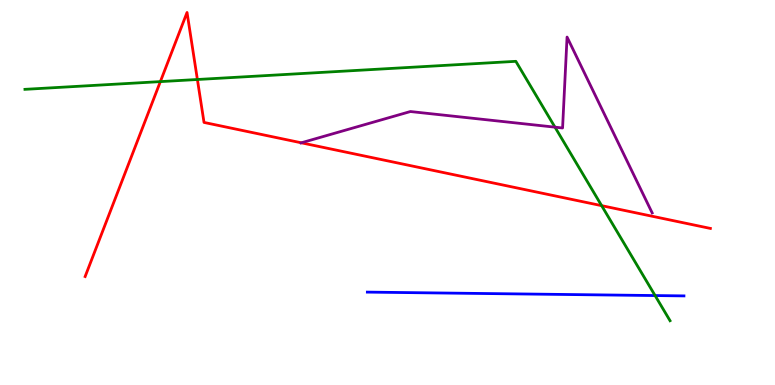[{'lines': ['blue', 'red'], 'intersections': []}, {'lines': ['green', 'red'], 'intersections': [{'x': 2.07, 'y': 7.88}, {'x': 2.55, 'y': 7.94}, {'x': 7.76, 'y': 4.66}]}, {'lines': ['purple', 'red'], 'intersections': [{'x': 3.89, 'y': 6.29}]}, {'lines': ['blue', 'green'], 'intersections': [{'x': 8.45, 'y': 2.32}]}, {'lines': ['blue', 'purple'], 'intersections': []}, {'lines': ['green', 'purple'], 'intersections': [{'x': 7.16, 'y': 6.7}]}]